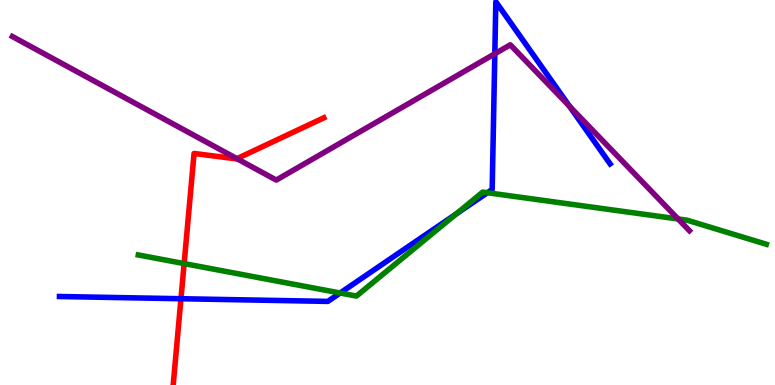[{'lines': ['blue', 'red'], 'intersections': [{'x': 2.34, 'y': 2.24}]}, {'lines': ['green', 'red'], 'intersections': [{'x': 2.38, 'y': 3.15}]}, {'lines': ['purple', 'red'], 'intersections': [{'x': 3.06, 'y': 5.88}]}, {'lines': ['blue', 'green'], 'intersections': [{'x': 4.39, 'y': 2.39}, {'x': 5.89, 'y': 4.44}, {'x': 6.29, 'y': 4.99}]}, {'lines': ['blue', 'purple'], 'intersections': [{'x': 6.38, 'y': 8.6}, {'x': 7.35, 'y': 7.24}]}, {'lines': ['green', 'purple'], 'intersections': [{'x': 8.75, 'y': 4.31}]}]